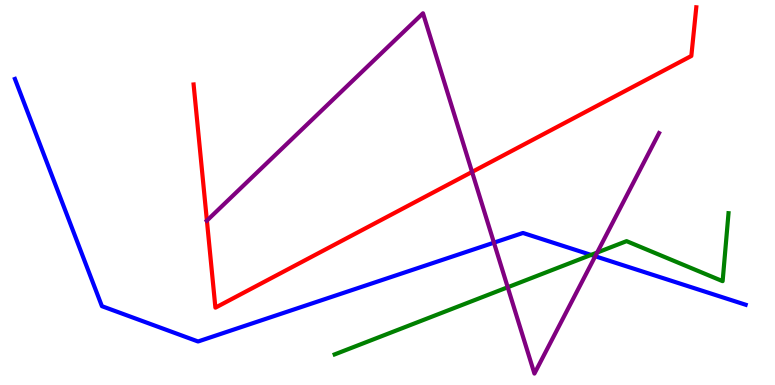[{'lines': ['blue', 'red'], 'intersections': []}, {'lines': ['green', 'red'], 'intersections': []}, {'lines': ['purple', 'red'], 'intersections': [{'x': 2.67, 'y': 4.27}, {'x': 6.09, 'y': 5.53}]}, {'lines': ['blue', 'green'], 'intersections': [{'x': 7.63, 'y': 3.38}]}, {'lines': ['blue', 'purple'], 'intersections': [{'x': 6.37, 'y': 3.7}, {'x': 7.68, 'y': 3.34}]}, {'lines': ['green', 'purple'], 'intersections': [{'x': 6.55, 'y': 2.54}, {'x': 7.71, 'y': 3.44}]}]